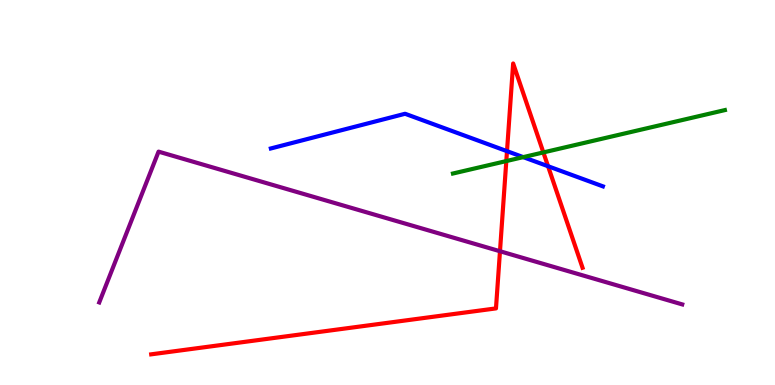[{'lines': ['blue', 'red'], 'intersections': [{'x': 6.54, 'y': 6.07}, {'x': 7.07, 'y': 5.68}]}, {'lines': ['green', 'red'], 'intersections': [{'x': 6.53, 'y': 5.82}, {'x': 7.01, 'y': 6.04}]}, {'lines': ['purple', 'red'], 'intersections': [{'x': 6.45, 'y': 3.47}]}, {'lines': ['blue', 'green'], 'intersections': [{'x': 6.75, 'y': 5.92}]}, {'lines': ['blue', 'purple'], 'intersections': []}, {'lines': ['green', 'purple'], 'intersections': []}]